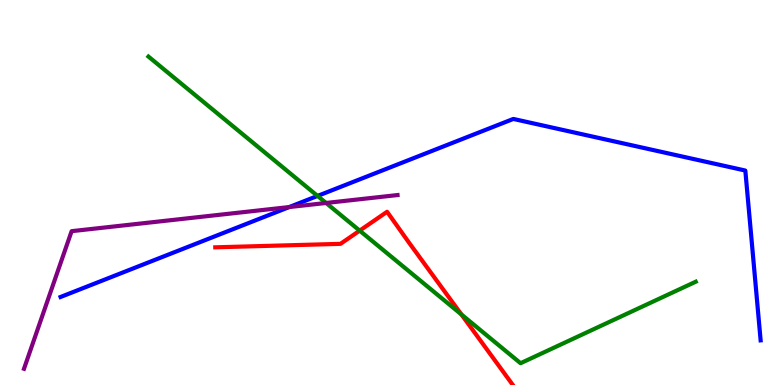[{'lines': ['blue', 'red'], 'intersections': []}, {'lines': ['green', 'red'], 'intersections': [{'x': 4.64, 'y': 4.01}, {'x': 5.95, 'y': 1.83}]}, {'lines': ['purple', 'red'], 'intersections': []}, {'lines': ['blue', 'green'], 'intersections': [{'x': 4.1, 'y': 4.91}]}, {'lines': ['blue', 'purple'], 'intersections': [{'x': 3.73, 'y': 4.62}]}, {'lines': ['green', 'purple'], 'intersections': [{'x': 4.21, 'y': 4.73}]}]